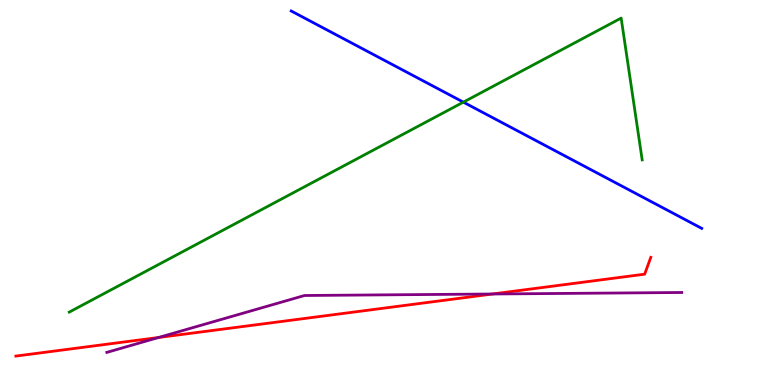[{'lines': ['blue', 'red'], 'intersections': []}, {'lines': ['green', 'red'], 'intersections': []}, {'lines': ['purple', 'red'], 'intersections': [{'x': 2.05, 'y': 1.23}, {'x': 6.36, 'y': 2.36}]}, {'lines': ['blue', 'green'], 'intersections': [{'x': 5.98, 'y': 7.35}]}, {'lines': ['blue', 'purple'], 'intersections': []}, {'lines': ['green', 'purple'], 'intersections': []}]